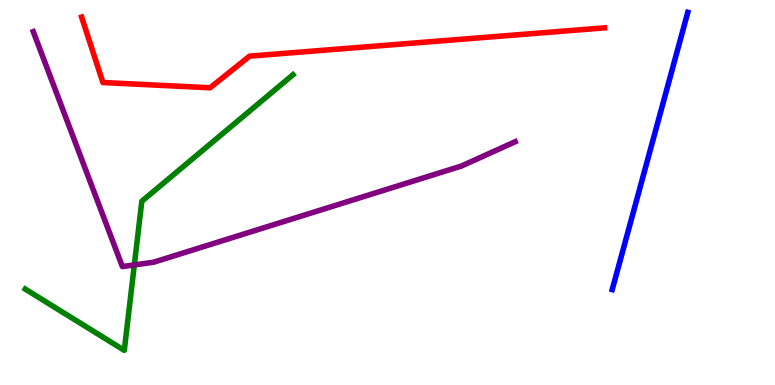[{'lines': ['blue', 'red'], 'intersections': []}, {'lines': ['green', 'red'], 'intersections': []}, {'lines': ['purple', 'red'], 'intersections': []}, {'lines': ['blue', 'green'], 'intersections': []}, {'lines': ['blue', 'purple'], 'intersections': []}, {'lines': ['green', 'purple'], 'intersections': [{'x': 1.73, 'y': 3.12}]}]